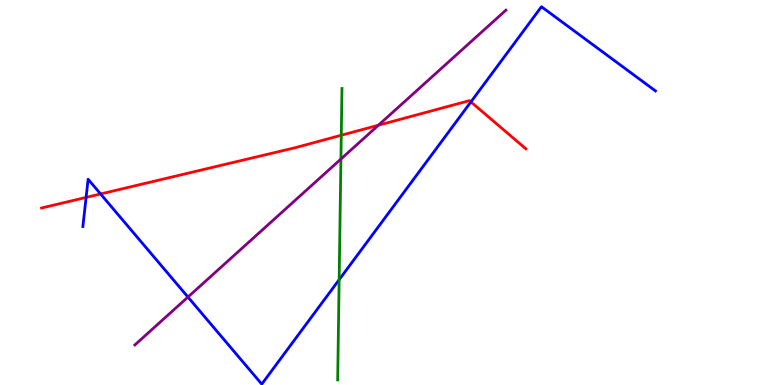[{'lines': ['blue', 'red'], 'intersections': [{'x': 1.11, 'y': 4.87}, {'x': 1.3, 'y': 4.96}, {'x': 6.08, 'y': 7.35}]}, {'lines': ['green', 'red'], 'intersections': [{'x': 4.4, 'y': 6.49}]}, {'lines': ['purple', 'red'], 'intersections': [{'x': 4.88, 'y': 6.75}]}, {'lines': ['blue', 'green'], 'intersections': [{'x': 4.38, 'y': 2.74}]}, {'lines': ['blue', 'purple'], 'intersections': [{'x': 2.43, 'y': 2.28}]}, {'lines': ['green', 'purple'], 'intersections': [{'x': 4.4, 'y': 5.87}]}]